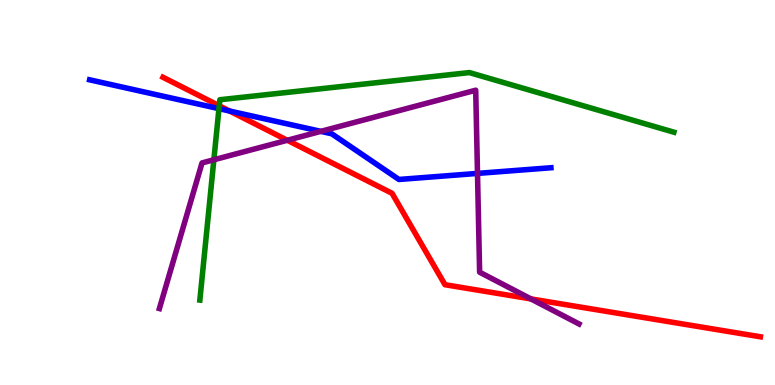[{'lines': ['blue', 'red'], 'intersections': [{'x': 2.96, 'y': 7.12}]}, {'lines': ['green', 'red'], 'intersections': [{'x': 2.83, 'y': 7.25}]}, {'lines': ['purple', 'red'], 'intersections': [{'x': 3.71, 'y': 6.36}, {'x': 6.85, 'y': 2.24}]}, {'lines': ['blue', 'green'], 'intersections': [{'x': 2.83, 'y': 7.18}]}, {'lines': ['blue', 'purple'], 'intersections': [{'x': 4.14, 'y': 6.59}, {'x': 6.16, 'y': 5.5}]}, {'lines': ['green', 'purple'], 'intersections': [{'x': 2.76, 'y': 5.85}]}]